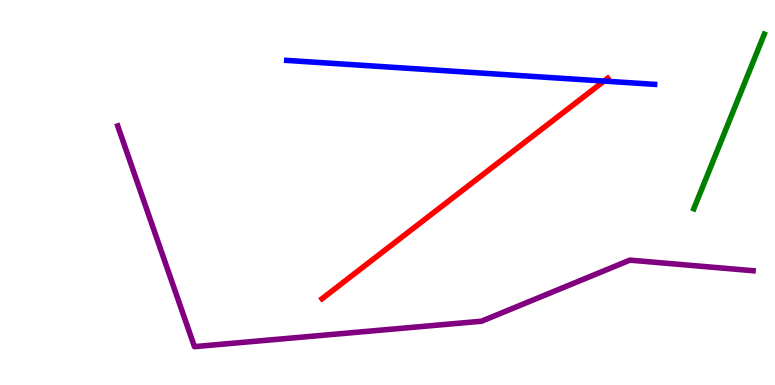[{'lines': ['blue', 'red'], 'intersections': [{'x': 7.79, 'y': 7.89}]}, {'lines': ['green', 'red'], 'intersections': []}, {'lines': ['purple', 'red'], 'intersections': []}, {'lines': ['blue', 'green'], 'intersections': []}, {'lines': ['blue', 'purple'], 'intersections': []}, {'lines': ['green', 'purple'], 'intersections': []}]